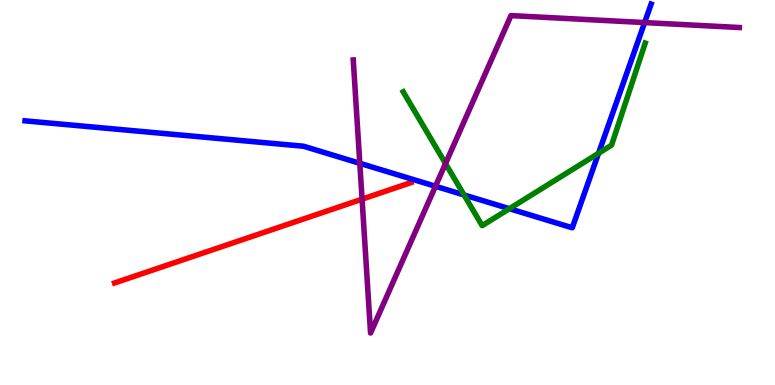[{'lines': ['blue', 'red'], 'intersections': []}, {'lines': ['green', 'red'], 'intersections': []}, {'lines': ['purple', 'red'], 'intersections': [{'x': 4.67, 'y': 4.83}]}, {'lines': ['blue', 'green'], 'intersections': [{'x': 5.99, 'y': 4.94}, {'x': 6.57, 'y': 4.58}, {'x': 7.72, 'y': 6.02}]}, {'lines': ['blue', 'purple'], 'intersections': [{'x': 4.64, 'y': 5.76}, {'x': 5.62, 'y': 5.16}, {'x': 8.32, 'y': 9.41}]}, {'lines': ['green', 'purple'], 'intersections': [{'x': 5.75, 'y': 5.75}]}]